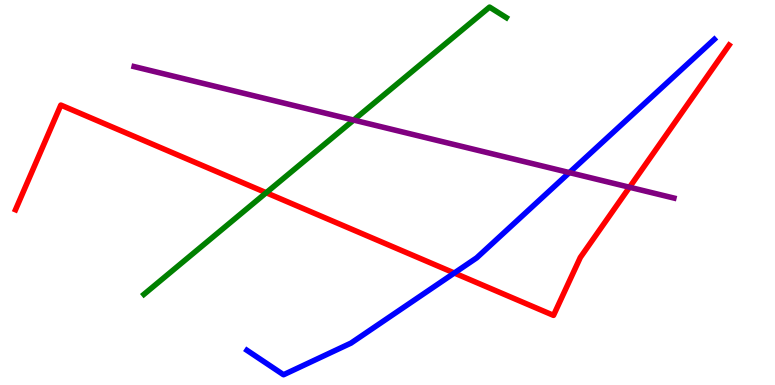[{'lines': ['blue', 'red'], 'intersections': [{'x': 5.86, 'y': 2.91}]}, {'lines': ['green', 'red'], 'intersections': [{'x': 3.43, 'y': 4.99}]}, {'lines': ['purple', 'red'], 'intersections': [{'x': 8.12, 'y': 5.14}]}, {'lines': ['blue', 'green'], 'intersections': []}, {'lines': ['blue', 'purple'], 'intersections': [{'x': 7.35, 'y': 5.52}]}, {'lines': ['green', 'purple'], 'intersections': [{'x': 4.56, 'y': 6.88}]}]